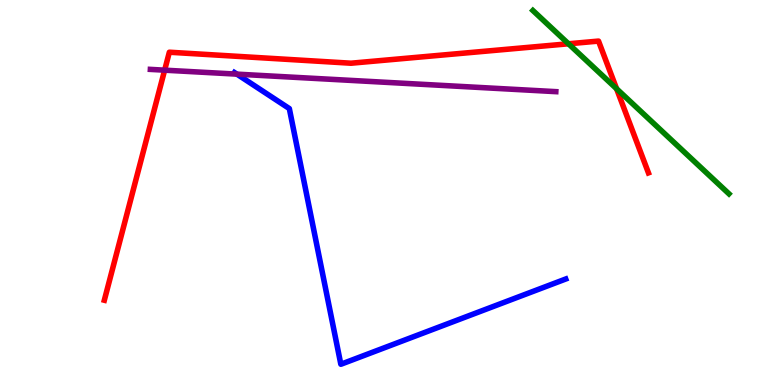[{'lines': ['blue', 'red'], 'intersections': []}, {'lines': ['green', 'red'], 'intersections': [{'x': 7.34, 'y': 8.86}, {'x': 7.96, 'y': 7.69}]}, {'lines': ['purple', 'red'], 'intersections': [{'x': 2.12, 'y': 8.18}]}, {'lines': ['blue', 'green'], 'intersections': []}, {'lines': ['blue', 'purple'], 'intersections': [{'x': 3.06, 'y': 8.07}]}, {'lines': ['green', 'purple'], 'intersections': []}]